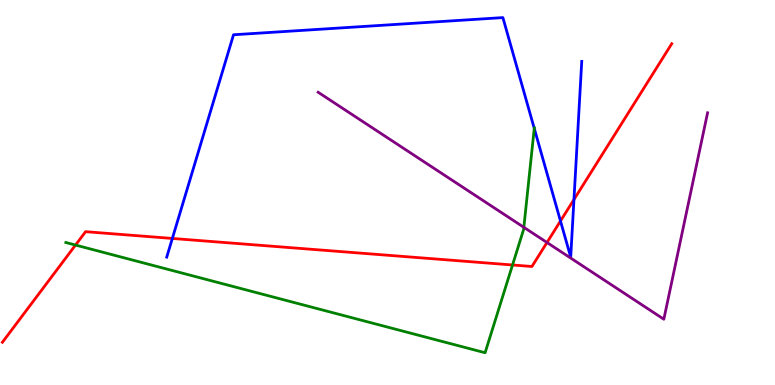[{'lines': ['blue', 'red'], 'intersections': [{'x': 2.22, 'y': 3.81}, {'x': 7.23, 'y': 4.26}, {'x': 7.41, 'y': 4.82}]}, {'lines': ['green', 'red'], 'intersections': [{'x': 0.974, 'y': 3.64}, {'x': 6.61, 'y': 3.12}]}, {'lines': ['purple', 'red'], 'intersections': [{'x': 7.06, 'y': 3.7}]}, {'lines': ['blue', 'green'], 'intersections': [{'x': 6.89, 'y': 6.66}]}, {'lines': ['blue', 'purple'], 'intersections': []}, {'lines': ['green', 'purple'], 'intersections': [{'x': 6.76, 'y': 4.1}]}]